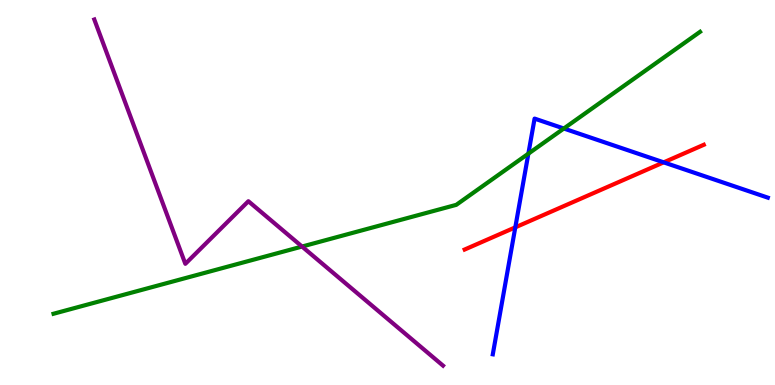[{'lines': ['blue', 'red'], 'intersections': [{'x': 6.65, 'y': 4.09}, {'x': 8.56, 'y': 5.78}]}, {'lines': ['green', 'red'], 'intersections': []}, {'lines': ['purple', 'red'], 'intersections': []}, {'lines': ['blue', 'green'], 'intersections': [{'x': 6.82, 'y': 6.01}, {'x': 7.28, 'y': 6.66}]}, {'lines': ['blue', 'purple'], 'intersections': []}, {'lines': ['green', 'purple'], 'intersections': [{'x': 3.9, 'y': 3.6}]}]